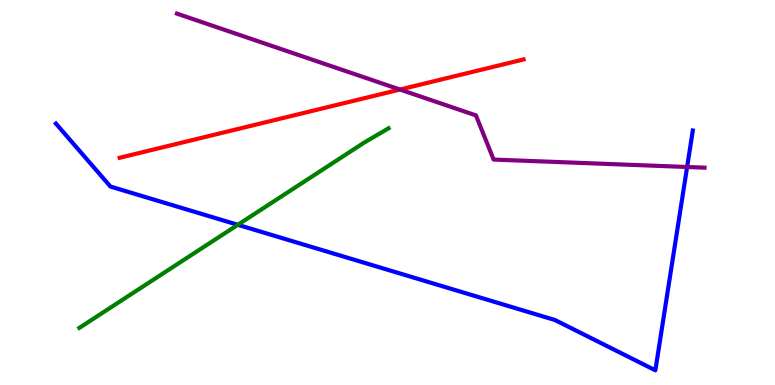[{'lines': ['blue', 'red'], 'intersections': []}, {'lines': ['green', 'red'], 'intersections': []}, {'lines': ['purple', 'red'], 'intersections': [{'x': 5.16, 'y': 7.67}]}, {'lines': ['blue', 'green'], 'intersections': [{'x': 3.07, 'y': 4.16}]}, {'lines': ['blue', 'purple'], 'intersections': [{'x': 8.87, 'y': 5.66}]}, {'lines': ['green', 'purple'], 'intersections': []}]